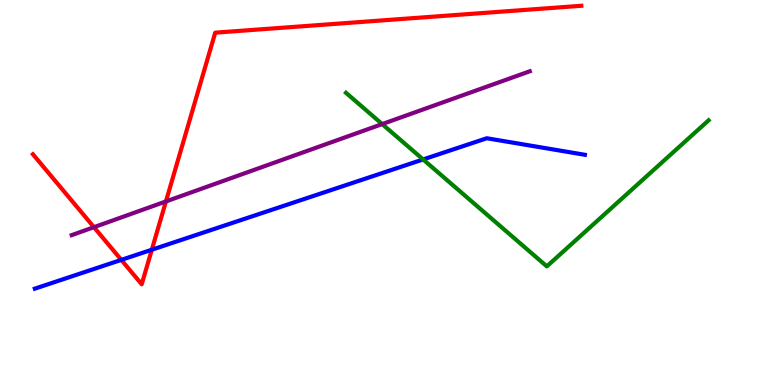[{'lines': ['blue', 'red'], 'intersections': [{'x': 1.57, 'y': 3.25}, {'x': 1.96, 'y': 3.51}]}, {'lines': ['green', 'red'], 'intersections': []}, {'lines': ['purple', 'red'], 'intersections': [{'x': 1.21, 'y': 4.1}, {'x': 2.14, 'y': 4.77}]}, {'lines': ['blue', 'green'], 'intersections': [{'x': 5.46, 'y': 5.86}]}, {'lines': ['blue', 'purple'], 'intersections': []}, {'lines': ['green', 'purple'], 'intersections': [{'x': 4.93, 'y': 6.78}]}]